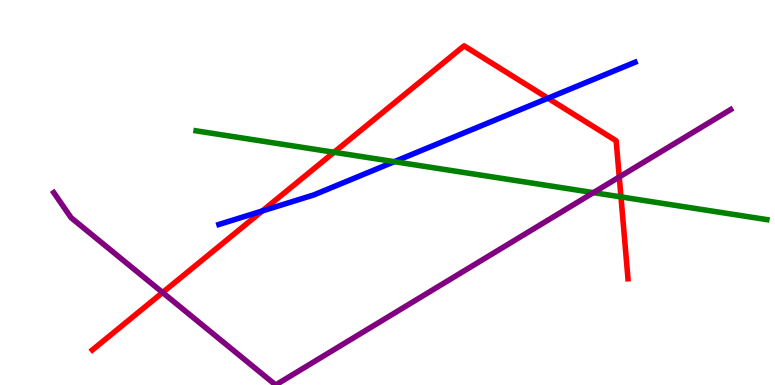[{'lines': ['blue', 'red'], 'intersections': [{'x': 3.38, 'y': 4.52}, {'x': 7.07, 'y': 7.45}]}, {'lines': ['green', 'red'], 'intersections': [{'x': 4.31, 'y': 6.04}, {'x': 8.01, 'y': 4.89}]}, {'lines': ['purple', 'red'], 'intersections': [{'x': 2.1, 'y': 2.4}, {'x': 7.99, 'y': 5.4}]}, {'lines': ['blue', 'green'], 'intersections': [{'x': 5.09, 'y': 5.8}]}, {'lines': ['blue', 'purple'], 'intersections': []}, {'lines': ['green', 'purple'], 'intersections': [{'x': 7.66, 'y': 5.0}]}]